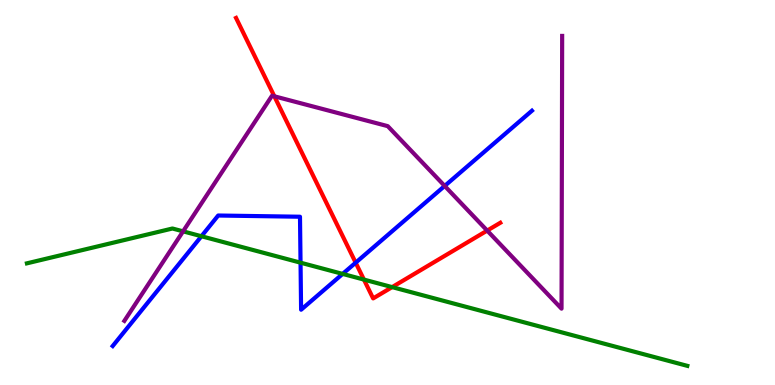[{'lines': ['blue', 'red'], 'intersections': [{'x': 4.59, 'y': 3.18}]}, {'lines': ['green', 'red'], 'intersections': [{'x': 4.7, 'y': 2.74}, {'x': 5.06, 'y': 2.54}]}, {'lines': ['purple', 'red'], 'intersections': [{'x': 3.54, 'y': 7.5}, {'x': 6.29, 'y': 4.01}]}, {'lines': ['blue', 'green'], 'intersections': [{'x': 2.6, 'y': 3.86}, {'x': 3.88, 'y': 3.18}, {'x': 4.42, 'y': 2.89}]}, {'lines': ['blue', 'purple'], 'intersections': [{'x': 5.74, 'y': 5.17}]}, {'lines': ['green', 'purple'], 'intersections': [{'x': 2.36, 'y': 3.99}]}]